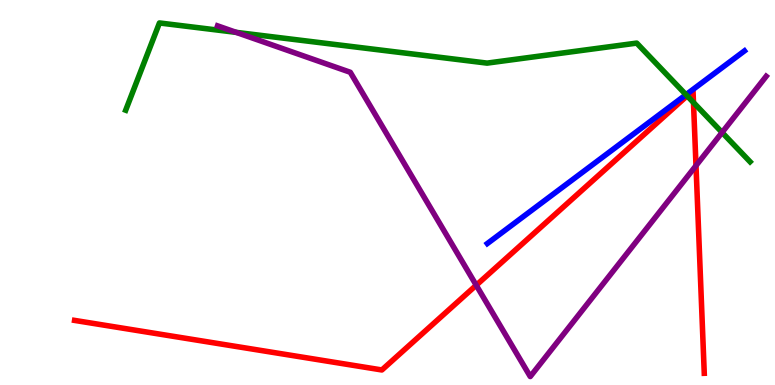[{'lines': ['blue', 'red'], 'intersections': []}, {'lines': ['green', 'red'], 'intersections': [{'x': 8.87, 'y': 7.51}, {'x': 8.95, 'y': 7.34}]}, {'lines': ['purple', 'red'], 'intersections': [{'x': 6.14, 'y': 2.59}, {'x': 8.98, 'y': 5.7}]}, {'lines': ['blue', 'green'], 'intersections': [{'x': 8.85, 'y': 7.54}]}, {'lines': ['blue', 'purple'], 'intersections': []}, {'lines': ['green', 'purple'], 'intersections': [{'x': 3.05, 'y': 9.16}, {'x': 9.32, 'y': 6.56}]}]